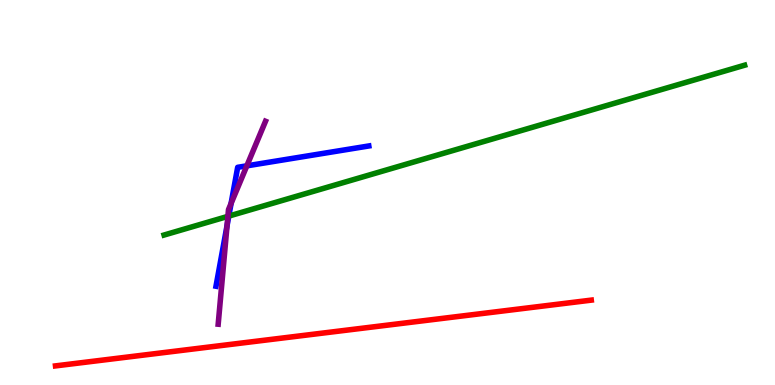[{'lines': ['blue', 'red'], 'intersections': []}, {'lines': ['green', 'red'], 'intersections': []}, {'lines': ['purple', 'red'], 'intersections': []}, {'lines': ['blue', 'green'], 'intersections': [{'x': 2.95, 'y': 4.39}]}, {'lines': ['blue', 'purple'], 'intersections': [{'x': 2.93, 'y': 4.14}, {'x': 2.98, 'y': 4.72}, {'x': 3.18, 'y': 5.69}]}, {'lines': ['green', 'purple'], 'intersections': [{'x': 2.94, 'y': 4.38}]}]